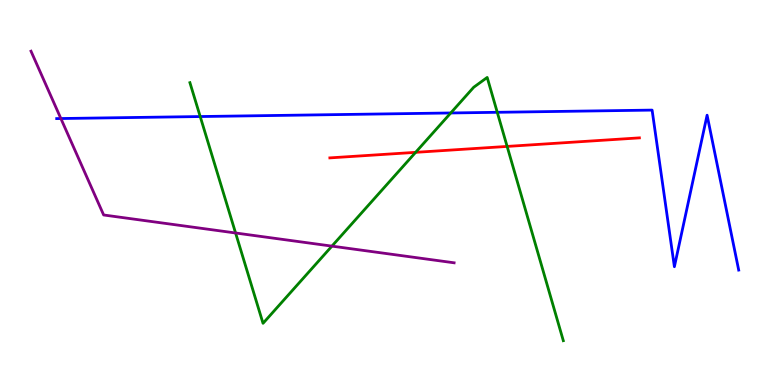[{'lines': ['blue', 'red'], 'intersections': []}, {'lines': ['green', 'red'], 'intersections': [{'x': 5.36, 'y': 6.04}, {'x': 6.54, 'y': 6.2}]}, {'lines': ['purple', 'red'], 'intersections': []}, {'lines': ['blue', 'green'], 'intersections': [{'x': 2.58, 'y': 6.97}, {'x': 5.82, 'y': 7.07}, {'x': 6.42, 'y': 7.08}]}, {'lines': ['blue', 'purple'], 'intersections': [{'x': 0.786, 'y': 6.92}]}, {'lines': ['green', 'purple'], 'intersections': [{'x': 3.04, 'y': 3.95}, {'x': 4.28, 'y': 3.61}]}]